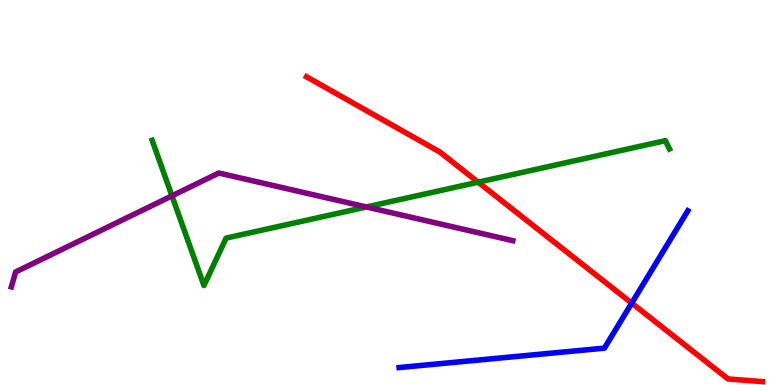[{'lines': ['blue', 'red'], 'intersections': [{'x': 8.15, 'y': 2.13}]}, {'lines': ['green', 'red'], 'intersections': [{'x': 6.17, 'y': 5.27}]}, {'lines': ['purple', 'red'], 'intersections': []}, {'lines': ['blue', 'green'], 'intersections': []}, {'lines': ['blue', 'purple'], 'intersections': []}, {'lines': ['green', 'purple'], 'intersections': [{'x': 2.22, 'y': 4.91}, {'x': 4.73, 'y': 4.62}]}]